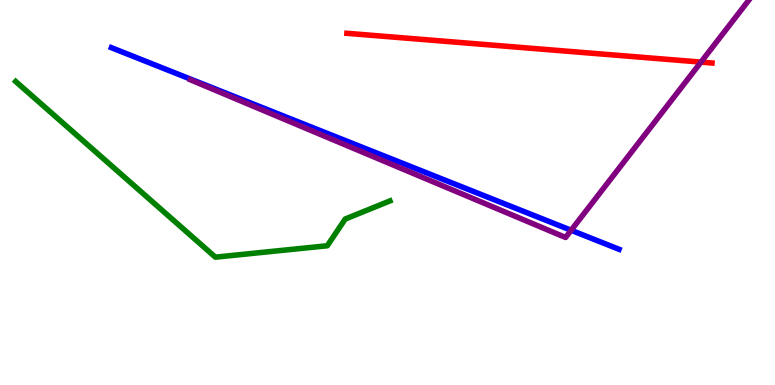[{'lines': ['blue', 'red'], 'intersections': []}, {'lines': ['green', 'red'], 'intersections': []}, {'lines': ['purple', 'red'], 'intersections': [{'x': 9.04, 'y': 8.39}]}, {'lines': ['blue', 'green'], 'intersections': []}, {'lines': ['blue', 'purple'], 'intersections': [{'x': 7.37, 'y': 4.02}]}, {'lines': ['green', 'purple'], 'intersections': []}]